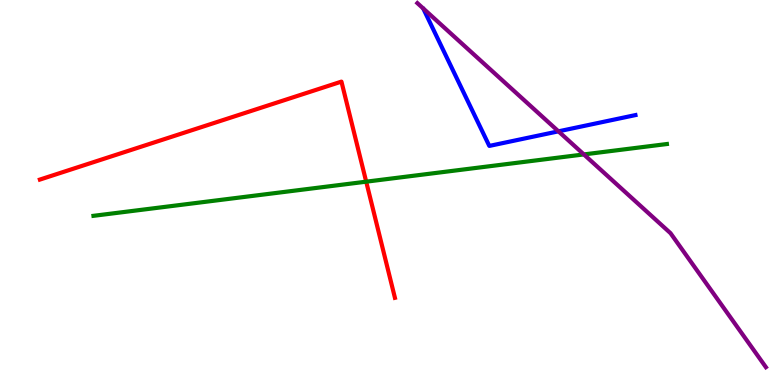[{'lines': ['blue', 'red'], 'intersections': []}, {'lines': ['green', 'red'], 'intersections': [{'x': 4.73, 'y': 5.28}]}, {'lines': ['purple', 'red'], 'intersections': []}, {'lines': ['blue', 'green'], 'intersections': []}, {'lines': ['blue', 'purple'], 'intersections': [{'x': 7.21, 'y': 6.59}]}, {'lines': ['green', 'purple'], 'intersections': [{'x': 7.53, 'y': 5.99}]}]